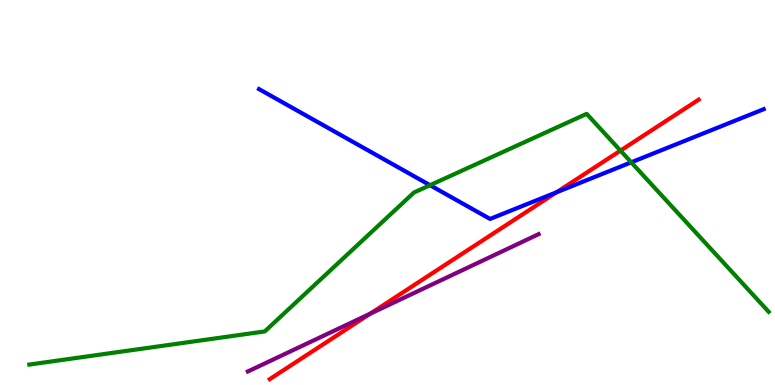[{'lines': ['blue', 'red'], 'intersections': [{'x': 7.18, 'y': 5.01}]}, {'lines': ['green', 'red'], 'intersections': [{'x': 8.01, 'y': 6.09}]}, {'lines': ['purple', 'red'], 'intersections': [{'x': 4.78, 'y': 1.85}]}, {'lines': ['blue', 'green'], 'intersections': [{'x': 5.55, 'y': 5.19}, {'x': 8.14, 'y': 5.78}]}, {'lines': ['blue', 'purple'], 'intersections': []}, {'lines': ['green', 'purple'], 'intersections': []}]